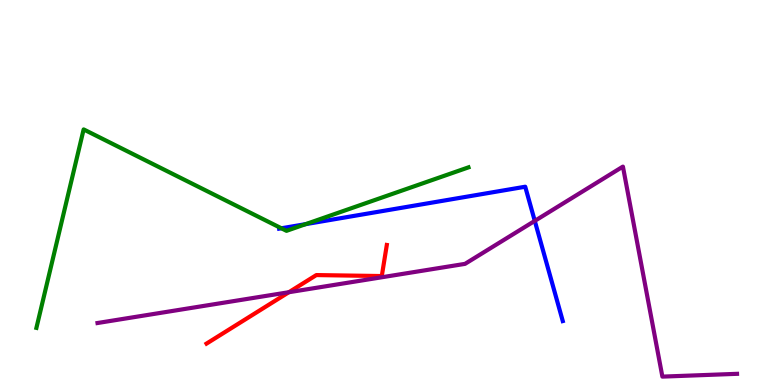[{'lines': ['blue', 'red'], 'intersections': []}, {'lines': ['green', 'red'], 'intersections': []}, {'lines': ['purple', 'red'], 'intersections': [{'x': 3.73, 'y': 2.41}]}, {'lines': ['blue', 'green'], 'intersections': [{'x': 3.63, 'y': 4.07}, {'x': 3.94, 'y': 4.18}]}, {'lines': ['blue', 'purple'], 'intersections': [{'x': 6.9, 'y': 4.26}]}, {'lines': ['green', 'purple'], 'intersections': []}]